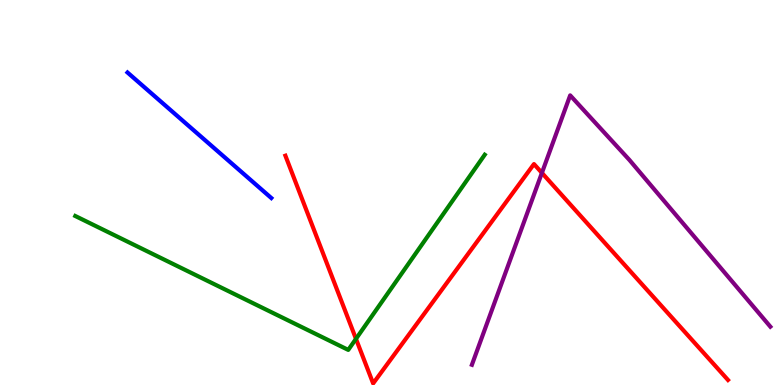[{'lines': ['blue', 'red'], 'intersections': []}, {'lines': ['green', 'red'], 'intersections': [{'x': 4.59, 'y': 1.2}]}, {'lines': ['purple', 'red'], 'intersections': [{'x': 6.99, 'y': 5.51}]}, {'lines': ['blue', 'green'], 'intersections': []}, {'lines': ['blue', 'purple'], 'intersections': []}, {'lines': ['green', 'purple'], 'intersections': []}]